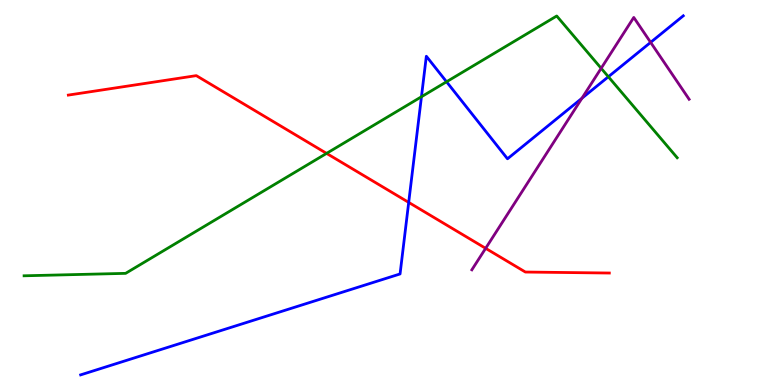[{'lines': ['blue', 'red'], 'intersections': [{'x': 5.27, 'y': 4.74}]}, {'lines': ['green', 'red'], 'intersections': [{'x': 4.21, 'y': 6.02}]}, {'lines': ['purple', 'red'], 'intersections': [{'x': 6.27, 'y': 3.55}]}, {'lines': ['blue', 'green'], 'intersections': [{'x': 5.44, 'y': 7.49}, {'x': 5.76, 'y': 7.88}, {'x': 7.85, 'y': 8.01}]}, {'lines': ['blue', 'purple'], 'intersections': [{'x': 7.51, 'y': 7.45}, {'x': 8.4, 'y': 8.9}]}, {'lines': ['green', 'purple'], 'intersections': [{'x': 7.76, 'y': 8.23}]}]